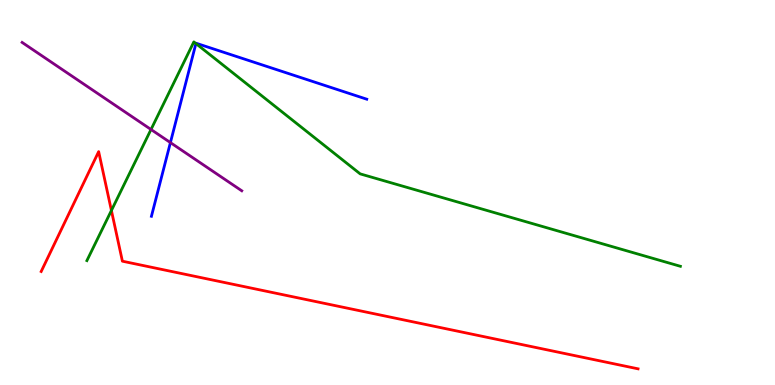[{'lines': ['blue', 'red'], 'intersections': []}, {'lines': ['green', 'red'], 'intersections': [{'x': 1.44, 'y': 4.53}]}, {'lines': ['purple', 'red'], 'intersections': []}, {'lines': ['blue', 'green'], 'intersections': [{'x': 2.53, 'y': 8.87}]}, {'lines': ['blue', 'purple'], 'intersections': [{'x': 2.2, 'y': 6.3}]}, {'lines': ['green', 'purple'], 'intersections': [{'x': 1.95, 'y': 6.64}]}]